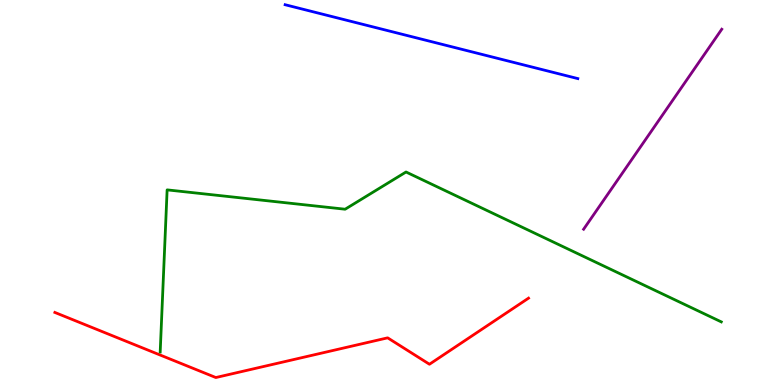[{'lines': ['blue', 'red'], 'intersections': []}, {'lines': ['green', 'red'], 'intersections': []}, {'lines': ['purple', 'red'], 'intersections': []}, {'lines': ['blue', 'green'], 'intersections': []}, {'lines': ['blue', 'purple'], 'intersections': []}, {'lines': ['green', 'purple'], 'intersections': []}]